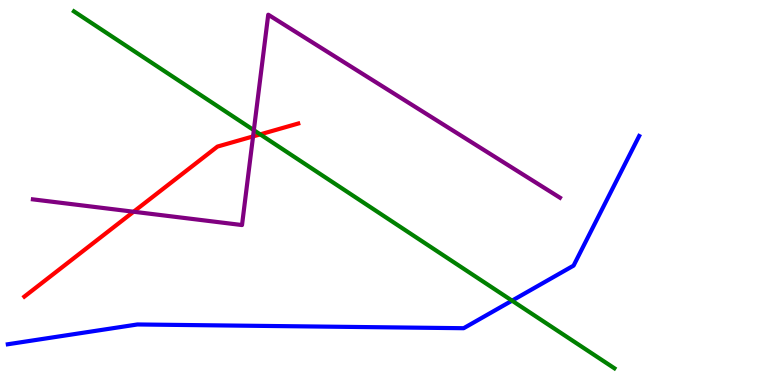[{'lines': ['blue', 'red'], 'intersections': []}, {'lines': ['green', 'red'], 'intersections': [{'x': 3.36, 'y': 6.51}]}, {'lines': ['purple', 'red'], 'intersections': [{'x': 1.72, 'y': 4.5}, {'x': 3.27, 'y': 6.46}]}, {'lines': ['blue', 'green'], 'intersections': [{'x': 6.61, 'y': 2.19}]}, {'lines': ['blue', 'purple'], 'intersections': []}, {'lines': ['green', 'purple'], 'intersections': [{'x': 3.28, 'y': 6.62}]}]